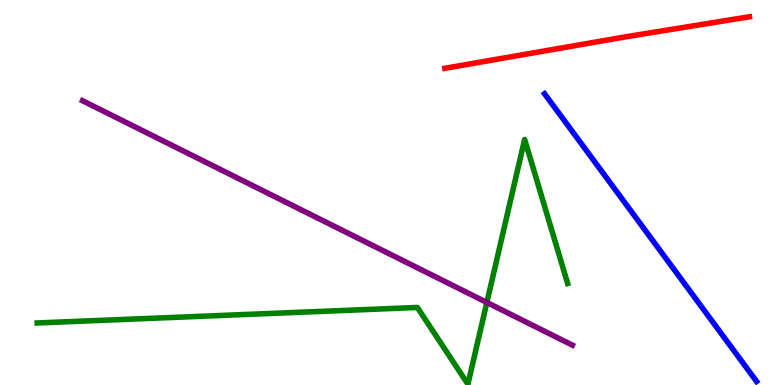[{'lines': ['blue', 'red'], 'intersections': []}, {'lines': ['green', 'red'], 'intersections': []}, {'lines': ['purple', 'red'], 'intersections': []}, {'lines': ['blue', 'green'], 'intersections': []}, {'lines': ['blue', 'purple'], 'intersections': []}, {'lines': ['green', 'purple'], 'intersections': [{'x': 6.28, 'y': 2.14}]}]